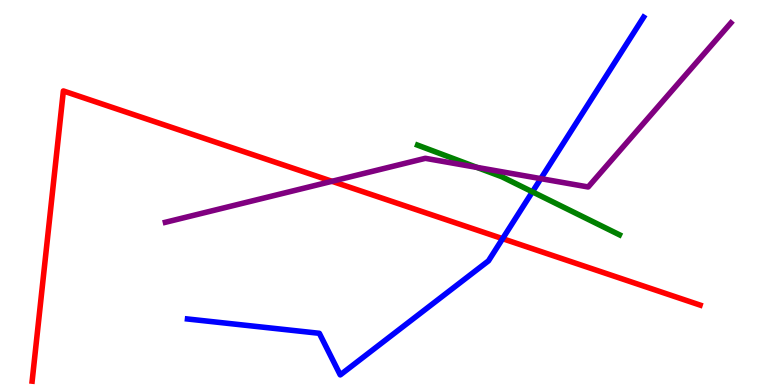[{'lines': ['blue', 'red'], 'intersections': [{'x': 6.49, 'y': 3.8}]}, {'lines': ['green', 'red'], 'intersections': []}, {'lines': ['purple', 'red'], 'intersections': [{'x': 4.28, 'y': 5.29}]}, {'lines': ['blue', 'green'], 'intersections': [{'x': 6.87, 'y': 5.02}]}, {'lines': ['blue', 'purple'], 'intersections': [{'x': 6.98, 'y': 5.36}]}, {'lines': ['green', 'purple'], 'intersections': [{'x': 6.15, 'y': 5.65}]}]